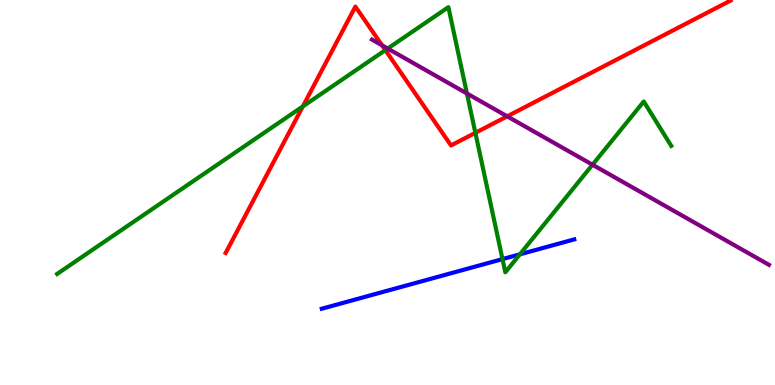[{'lines': ['blue', 'red'], 'intersections': []}, {'lines': ['green', 'red'], 'intersections': [{'x': 3.91, 'y': 7.24}, {'x': 4.97, 'y': 8.7}, {'x': 6.13, 'y': 6.55}]}, {'lines': ['purple', 'red'], 'intersections': [{'x': 4.93, 'y': 8.82}, {'x': 6.54, 'y': 6.98}]}, {'lines': ['blue', 'green'], 'intersections': [{'x': 6.48, 'y': 3.27}, {'x': 6.71, 'y': 3.39}]}, {'lines': ['blue', 'purple'], 'intersections': []}, {'lines': ['green', 'purple'], 'intersections': [{'x': 5.0, 'y': 8.74}, {'x': 6.02, 'y': 7.57}, {'x': 7.65, 'y': 5.72}]}]